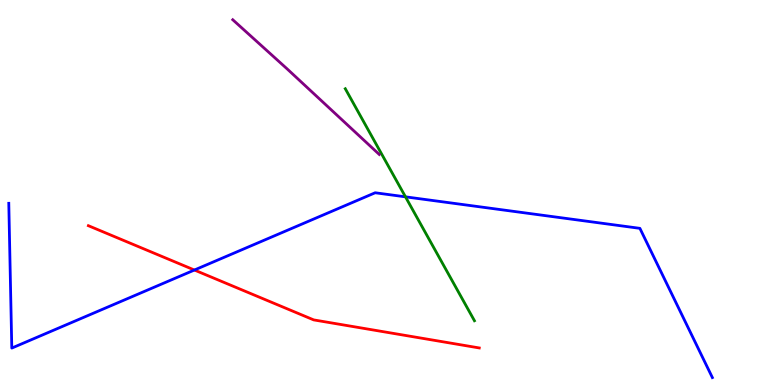[{'lines': ['blue', 'red'], 'intersections': [{'x': 2.51, 'y': 2.99}]}, {'lines': ['green', 'red'], 'intersections': []}, {'lines': ['purple', 'red'], 'intersections': []}, {'lines': ['blue', 'green'], 'intersections': [{'x': 5.23, 'y': 4.89}]}, {'lines': ['blue', 'purple'], 'intersections': []}, {'lines': ['green', 'purple'], 'intersections': []}]